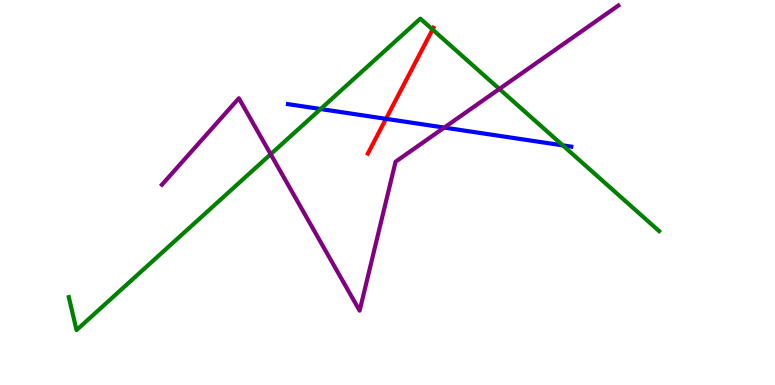[{'lines': ['blue', 'red'], 'intersections': [{'x': 4.98, 'y': 6.91}]}, {'lines': ['green', 'red'], 'intersections': [{'x': 5.58, 'y': 9.23}]}, {'lines': ['purple', 'red'], 'intersections': []}, {'lines': ['blue', 'green'], 'intersections': [{'x': 4.14, 'y': 7.17}, {'x': 7.26, 'y': 6.22}]}, {'lines': ['blue', 'purple'], 'intersections': [{'x': 5.73, 'y': 6.69}]}, {'lines': ['green', 'purple'], 'intersections': [{'x': 3.49, 'y': 5.99}, {'x': 6.44, 'y': 7.69}]}]